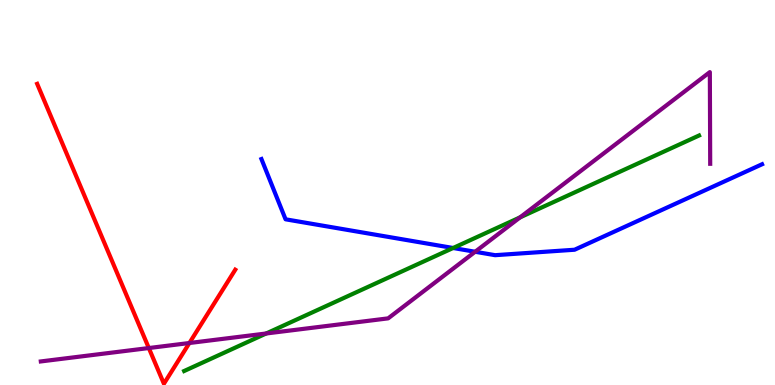[{'lines': ['blue', 'red'], 'intersections': []}, {'lines': ['green', 'red'], 'intersections': []}, {'lines': ['purple', 'red'], 'intersections': [{'x': 1.92, 'y': 0.96}, {'x': 2.44, 'y': 1.09}]}, {'lines': ['blue', 'green'], 'intersections': [{'x': 5.85, 'y': 3.56}]}, {'lines': ['blue', 'purple'], 'intersections': [{'x': 6.13, 'y': 3.46}]}, {'lines': ['green', 'purple'], 'intersections': [{'x': 3.43, 'y': 1.34}, {'x': 6.71, 'y': 4.35}]}]